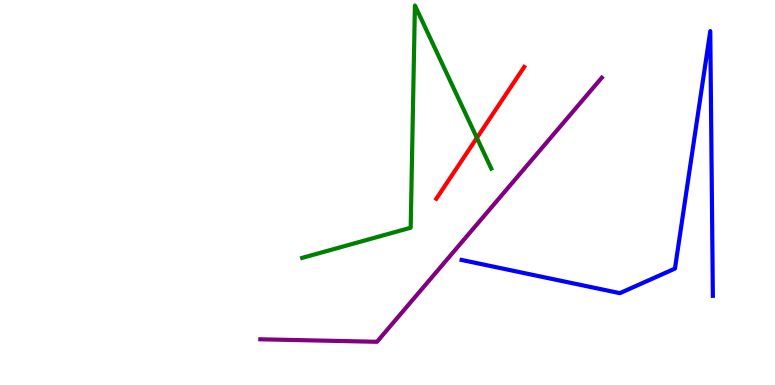[{'lines': ['blue', 'red'], 'intersections': []}, {'lines': ['green', 'red'], 'intersections': [{'x': 6.15, 'y': 6.42}]}, {'lines': ['purple', 'red'], 'intersections': []}, {'lines': ['blue', 'green'], 'intersections': []}, {'lines': ['blue', 'purple'], 'intersections': []}, {'lines': ['green', 'purple'], 'intersections': []}]